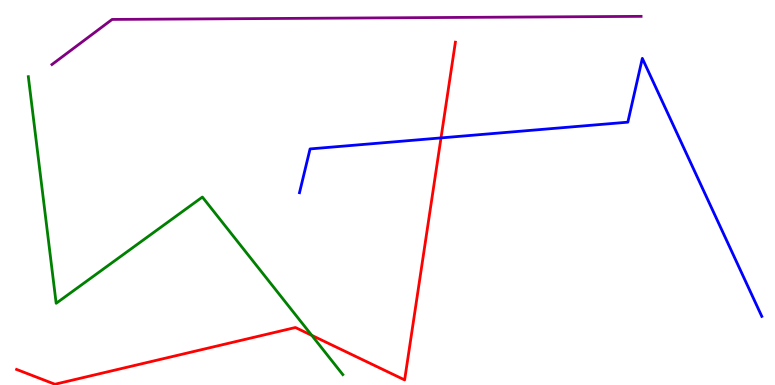[{'lines': ['blue', 'red'], 'intersections': [{'x': 5.69, 'y': 6.42}]}, {'lines': ['green', 'red'], 'intersections': [{'x': 4.02, 'y': 1.29}]}, {'lines': ['purple', 'red'], 'intersections': []}, {'lines': ['blue', 'green'], 'intersections': []}, {'lines': ['blue', 'purple'], 'intersections': []}, {'lines': ['green', 'purple'], 'intersections': []}]